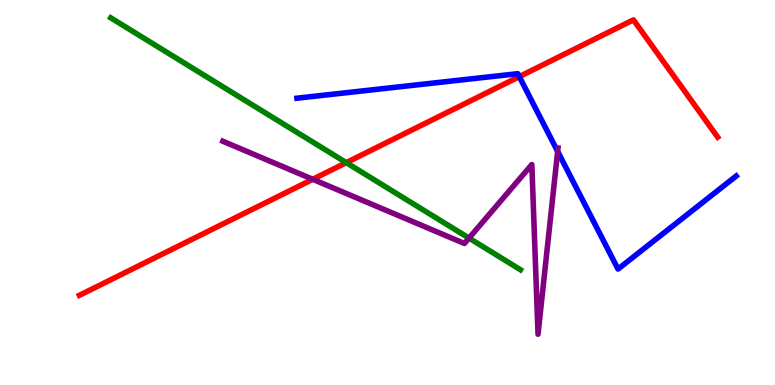[{'lines': ['blue', 'red'], 'intersections': [{'x': 6.7, 'y': 8.01}]}, {'lines': ['green', 'red'], 'intersections': [{'x': 4.47, 'y': 5.78}]}, {'lines': ['purple', 'red'], 'intersections': [{'x': 4.04, 'y': 5.34}]}, {'lines': ['blue', 'green'], 'intersections': []}, {'lines': ['blue', 'purple'], 'intersections': [{'x': 7.2, 'y': 6.07}]}, {'lines': ['green', 'purple'], 'intersections': [{'x': 6.05, 'y': 3.82}]}]